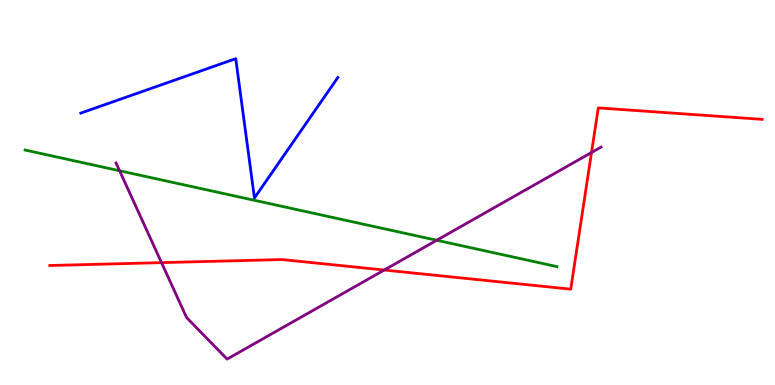[{'lines': ['blue', 'red'], 'intersections': []}, {'lines': ['green', 'red'], 'intersections': []}, {'lines': ['purple', 'red'], 'intersections': [{'x': 2.08, 'y': 3.18}, {'x': 4.96, 'y': 2.99}, {'x': 7.63, 'y': 6.04}]}, {'lines': ['blue', 'green'], 'intersections': []}, {'lines': ['blue', 'purple'], 'intersections': []}, {'lines': ['green', 'purple'], 'intersections': [{'x': 1.54, 'y': 5.56}, {'x': 5.64, 'y': 3.76}]}]